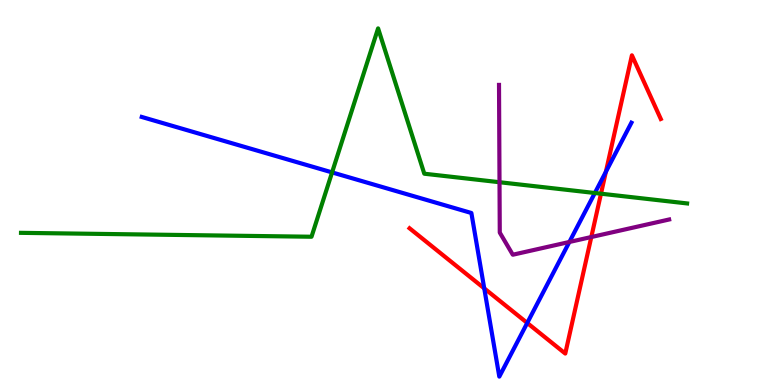[{'lines': ['blue', 'red'], 'intersections': [{'x': 6.25, 'y': 2.51}, {'x': 6.8, 'y': 1.61}, {'x': 7.82, 'y': 5.54}]}, {'lines': ['green', 'red'], 'intersections': [{'x': 7.75, 'y': 4.97}]}, {'lines': ['purple', 'red'], 'intersections': [{'x': 7.63, 'y': 3.84}]}, {'lines': ['blue', 'green'], 'intersections': [{'x': 4.28, 'y': 5.52}, {'x': 7.68, 'y': 4.99}]}, {'lines': ['blue', 'purple'], 'intersections': [{'x': 7.35, 'y': 3.71}]}, {'lines': ['green', 'purple'], 'intersections': [{'x': 6.45, 'y': 5.27}]}]